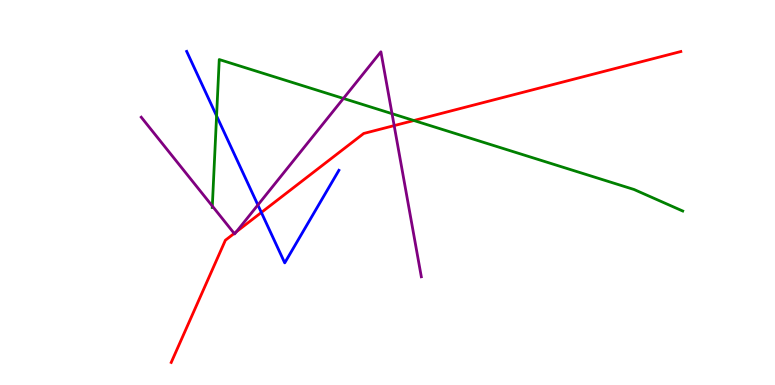[{'lines': ['blue', 'red'], 'intersections': [{'x': 3.37, 'y': 4.48}]}, {'lines': ['green', 'red'], 'intersections': [{'x': 5.34, 'y': 6.87}]}, {'lines': ['purple', 'red'], 'intersections': [{'x': 3.02, 'y': 3.94}, {'x': 3.05, 'y': 3.98}, {'x': 5.09, 'y': 6.74}]}, {'lines': ['blue', 'green'], 'intersections': [{'x': 2.79, 'y': 6.99}]}, {'lines': ['blue', 'purple'], 'intersections': [{'x': 3.33, 'y': 4.68}]}, {'lines': ['green', 'purple'], 'intersections': [{'x': 2.74, 'y': 4.65}, {'x': 4.43, 'y': 7.44}, {'x': 5.06, 'y': 7.05}]}]